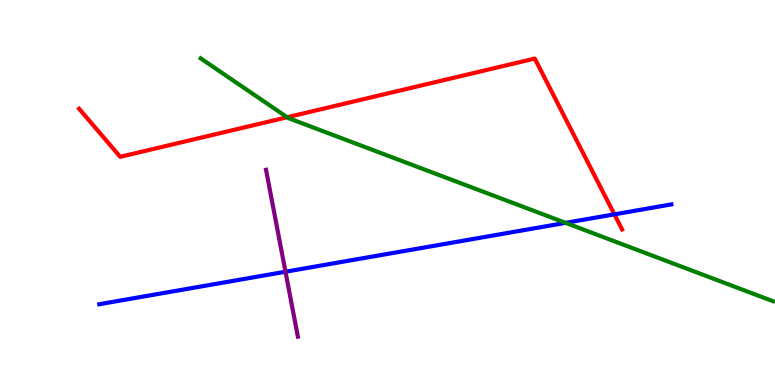[{'lines': ['blue', 'red'], 'intersections': [{'x': 7.93, 'y': 4.43}]}, {'lines': ['green', 'red'], 'intersections': [{'x': 3.71, 'y': 6.95}]}, {'lines': ['purple', 'red'], 'intersections': []}, {'lines': ['blue', 'green'], 'intersections': [{'x': 7.3, 'y': 4.21}]}, {'lines': ['blue', 'purple'], 'intersections': [{'x': 3.68, 'y': 2.94}]}, {'lines': ['green', 'purple'], 'intersections': []}]